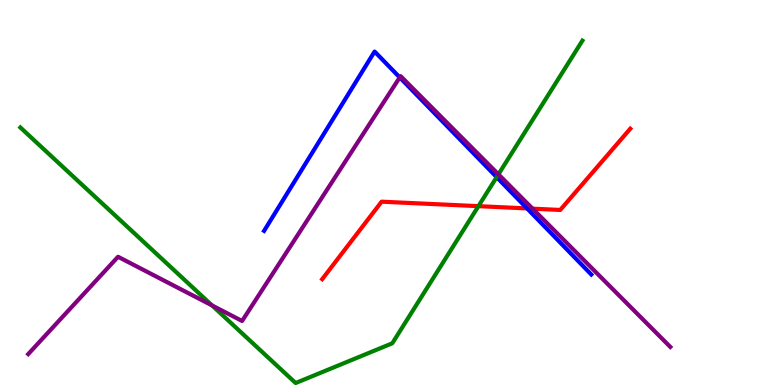[{'lines': ['blue', 'red'], 'intersections': [{'x': 6.8, 'y': 4.59}]}, {'lines': ['green', 'red'], 'intersections': [{'x': 6.17, 'y': 4.65}]}, {'lines': ['purple', 'red'], 'intersections': [{'x': 6.87, 'y': 4.58}]}, {'lines': ['blue', 'green'], 'intersections': [{'x': 6.41, 'y': 5.4}]}, {'lines': ['blue', 'purple'], 'intersections': [{'x': 5.16, 'y': 7.99}]}, {'lines': ['green', 'purple'], 'intersections': [{'x': 2.74, 'y': 2.07}, {'x': 6.43, 'y': 5.47}]}]